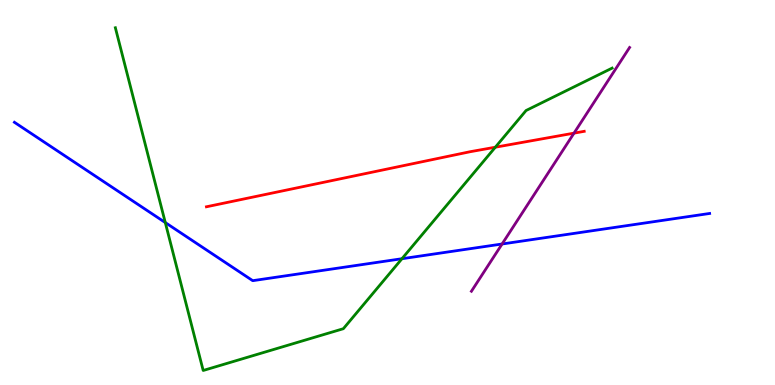[{'lines': ['blue', 'red'], 'intersections': []}, {'lines': ['green', 'red'], 'intersections': [{'x': 6.39, 'y': 6.18}]}, {'lines': ['purple', 'red'], 'intersections': [{'x': 7.41, 'y': 6.54}]}, {'lines': ['blue', 'green'], 'intersections': [{'x': 2.13, 'y': 4.22}, {'x': 5.19, 'y': 3.28}]}, {'lines': ['blue', 'purple'], 'intersections': [{'x': 6.48, 'y': 3.66}]}, {'lines': ['green', 'purple'], 'intersections': []}]